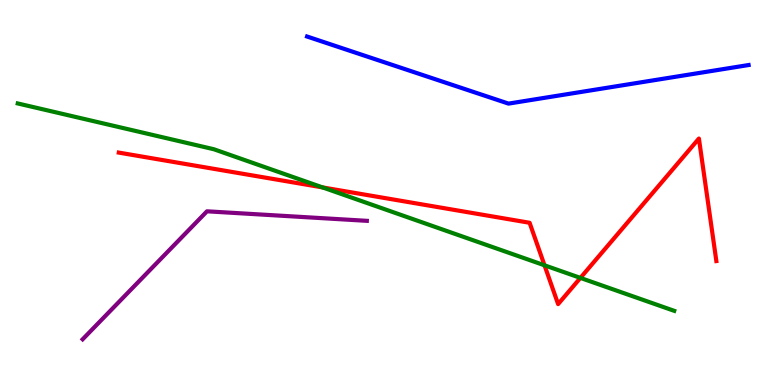[{'lines': ['blue', 'red'], 'intersections': []}, {'lines': ['green', 'red'], 'intersections': [{'x': 4.16, 'y': 5.13}, {'x': 7.03, 'y': 3.11}, {'x': 7.49, 'y': 2.78}]}, {'lines': ['purple', 'red'], 'intersections': []}, {'lines': ['blue', 'green'], 'intersections': []}, {'lines': ['blue', 'purple'], 'intersections': []}, {'lines': ['green', 'purple'], 'intersections': []}]